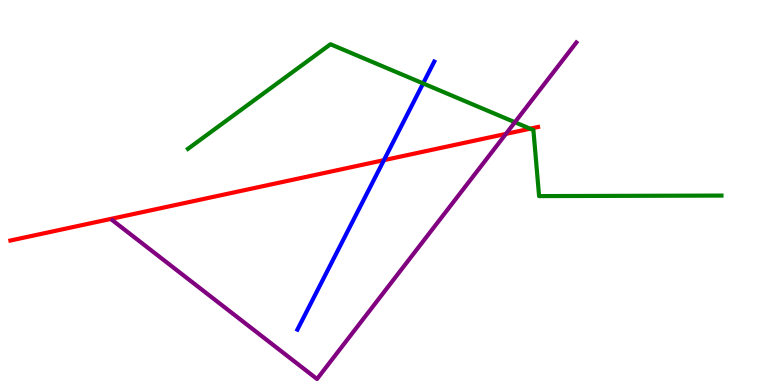[{'lines': ['blue', 'red'], 'intersections': [{'x': 4.95, 'y': 5.84}]}, {'lines': ['green', 'red'], 'intersections': [{'x': 6.84, 'y': 6.66}]}, {'lines': ['purple', 'red'], 'intersections': [{'x': 6.53, 'y': 6.52}]}, {'lines': ['blue', 'green'], 'intersections': [{'x': 5.46, 'y': 7.83}]}, {'lines': ['blue', 'purple'], 'intersections': []}, {'lines': ['green', 'purple'], 'intersections': [{'x': 6.64, 'y': 6.83}]}]